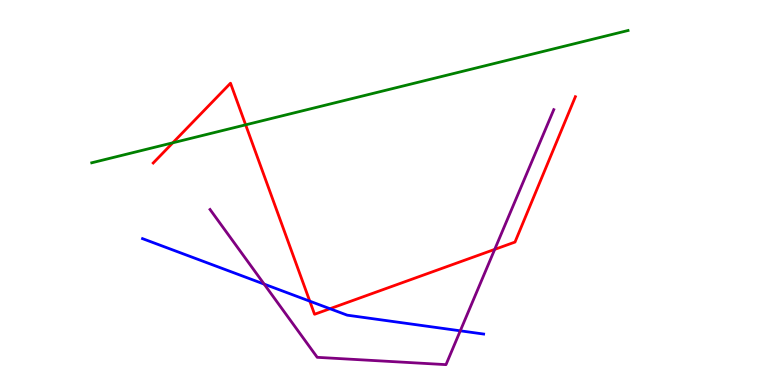[{'lines': ['blue', 'red'], 'intersections': [{'x': 4.0, 'y': 2.18}, {'x': 4.26, 'y': 1.98}]}, {'lines': ['green', 'red'], 'intersections': [{'x': 2.23, 'y': 6.29}, {'x': 3.17, 'y': 6.76}]}, {'lines': ['purple', 'red'], 'intersections': [{'x': 6.38, 'y': 3.52}]}, {'lines': ['blue', 'green'], 'intersections': []}, {'lines': ['blue', 'purple'], 'intersections': [{'x': 3.41, 'y': 2.62}, {'x': 5.94, 'y': 1.41}]}, {'lines': ['green', 'purple'], 'intersections': []}]